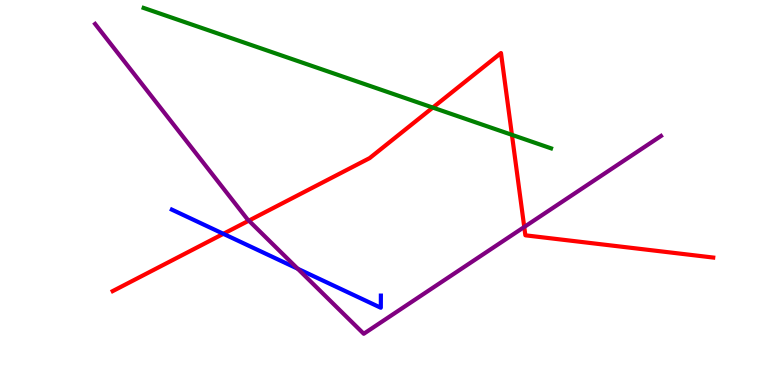[{'lines': ['blue', 'red'], 'intersections': [{'x': 2.88, 'y': 3.93}]}, {'lines': ['green', 'red'], 'intersections': [{'x': 5.58, 'y': 7.21}, {'x': 6.61, 'y': 6.5}]}, {'lines': ['purple', 'red'], 'intersections': [{'x': 3.21, 'y': 4.27}, {'x': 6.76, 'y': 4.1}]}, {'lines': ['blue', 'green'], 'intersections': []}, {'lines': ['blue', 'purple'], 'intersections': [{'x': 3.84, 'y': 3.02}]}, {'lines': ['green', 'purple'], 'intersections': []}]